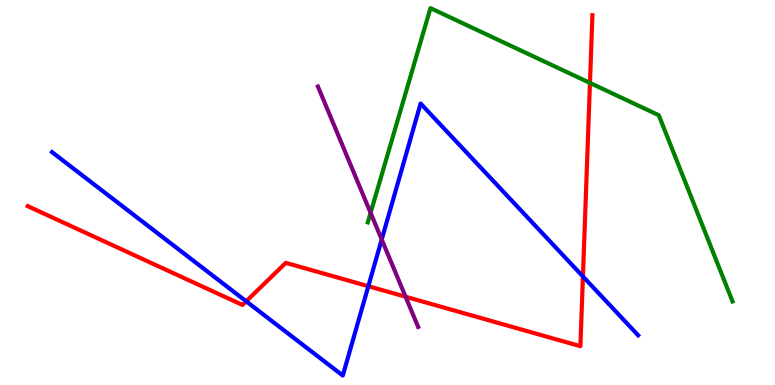[{'lines': ['blue', 'red'], 'intersections': [{'x': 3.18, 'y': 2.17}, {'x': 4.75, 'y': 2.57}, {'x': 7.52, 'y': 2.82}]}, {'lines': ['green', 'red'], 'intersections': [{'x': 7.61, 'y': 7.85}]}, {'lines': ['purple', 'red'], 'intersections': [{'x': 5.23, 'y': 2.29}]}, {'lines': ['blue', 'green'], 'intersections': []}, {'lines': ['blue', 'purple'], 'intersections': [{'x': 4.93, 'y': 3.78}]}, {'lines': ['green', 'purple'], 'intersections': [{'x': 4.78, 'y': 4.47}]}]